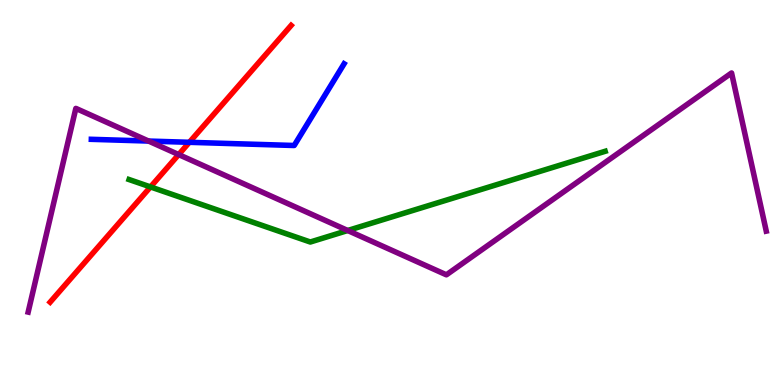[{'lines': ['blue', 'red'], 'intersections': [{'x': 2.44, 'y': 6.3}]}, {'lines': ['green', 'red'], 'intersections': [{'x': 1.94, 'y': 5.14}]}, {'lines': ['purple', 'red'], 'intersections': [{'x': 2.31, 'y': 5.99}]}, {'lines': ['blue', 'green'], 'intersections': []}, {'lines': ['blue', 'purple'], 'intersections': [{'x': 1.92, 'y': 6.34}]}, {'lines': ['green', 'purple'], 'intersections': [{'x': 4.49, 'y': 4.01}]}]